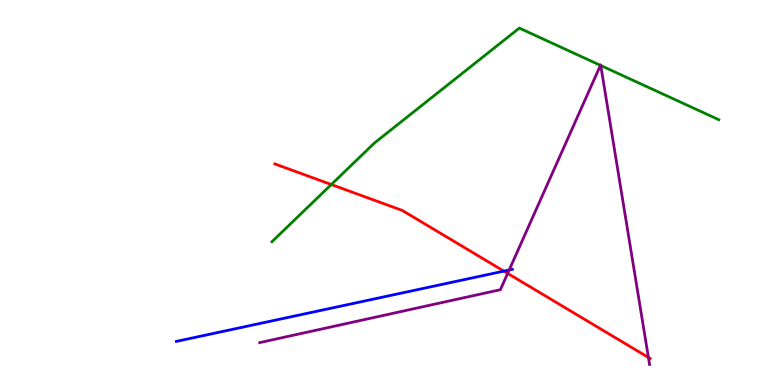[{'lines': ['blue', 'red'], 'intersections': [{'x': 6.5, 'y': 2.96}]}, {'lines': ['green', 'red'], 'intersections': [{'x': 4.27, 'y': 5.21}]}, {'lines': ['purple', 'red'], 'intersections': [{'x': 6.55, 'y': 2.9}, {'x': 8.37, 'y': 0.715}]}, {'lines': ['blue', 'green'], 'intersections': []}, {'lines': ['blue', 'purple'], 'intersections': [{'x': 6.57, 'y': 2.99}]}, {'lines': ['green', 'purple'], 'intersections': [{'x': 7.75, 'y': 8.3}, {'x': 7.75, 'y': 8.3}]}]